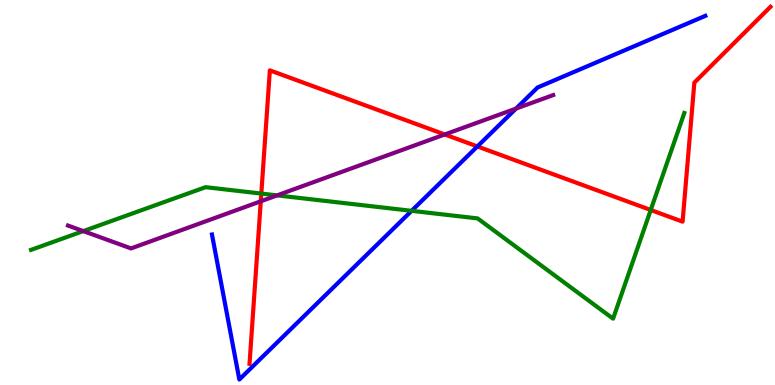[{'lines': ['blue', 'red'], 'intersections': [{'x': 6.16, 'y': 6.2}]}, {'lines': ['green', 'red'], 'intersections': [{'x': 3.37, 'y': 4.97}, {'x': 8.4, 'y': 4.55}]}, {'lines': ['purple', 'red'], 'intersections': [{'x': 3.36, 'y': 4.77}, {'x': 5.74, 'y': 6.51}]}, {'lines': ['blue', 'green'], 'intersections': [{'x': 5.31, 'y': 4.52}]}, {'lines': ['blue', 'purple'], 'intersections': [{'x': 6.66, 'y': 7.18}]}, {'lines': ['green', 'purple'], 'intersections': [{'x': 1.07, 'y': 4.0}, {'x': 3.58, 'y': 4.93}]}]